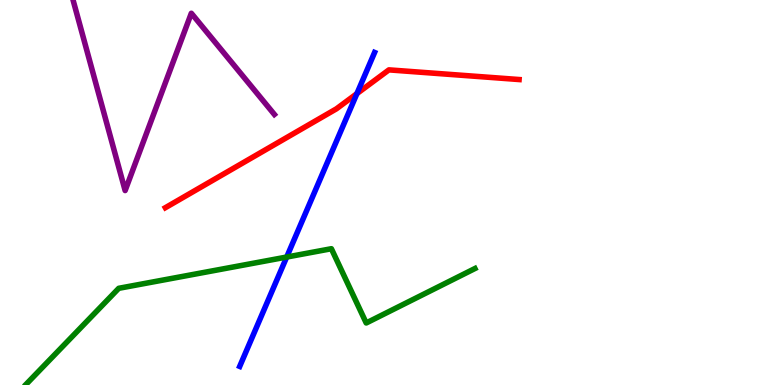[{'lines': ['blue', 'red'], 'intersections': [{'x': 4.61, 'y': 7.57}]}, {'lines': ['green', 'red'], 'intersections': []}, {'lines': ['purple', 'red'], 'intersections': []}, {'lines': ['blue', 'green'], 'intersections': [{'x': 3.7, 'y': 3.32}]}, {'lines': ['blue', 'purple'], 'intersections': []}, {'lines': ['green', 'purple'], 'intersections': []}]